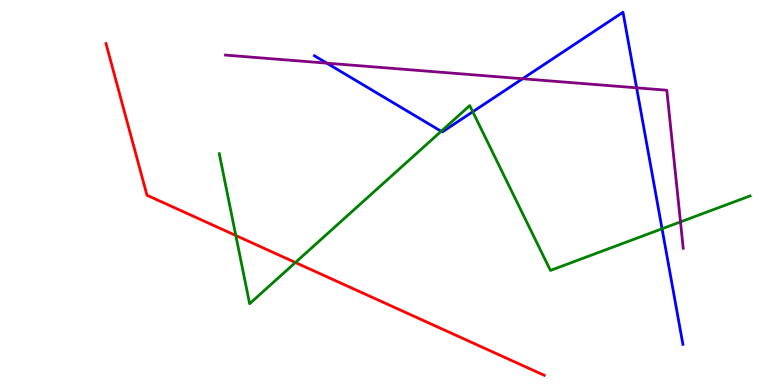[{'lines': ['blue', 'red'], 'intersections': []}, {'lines': ['green', 'red'], 'intersections': [{'x': 3.04, 'y': 3.88}, {'x': 3.81, 'y': 3.18}]}, {'lines': ['purple', 'red'], 'intersections': []}, {'lines': ['blue', 'green'], 'intersections': [{'x': 5.69, 'y': 6.59}, {'x': 6.1, 'y': 7.1}, {'x': 8.54, 'y': 4.06}]}, {'lines': ['blue', 'purple'], 'intersections': [{'x': 4.22, 'y': 8.36}, {'x': 6.74, 'y': 7.95}, {'x': 8.21, 'y': 7.72}]}, {'lines': ['green', 'purple'], 'intersections': [{'x': 8.78, 'y': 4.24}]}]